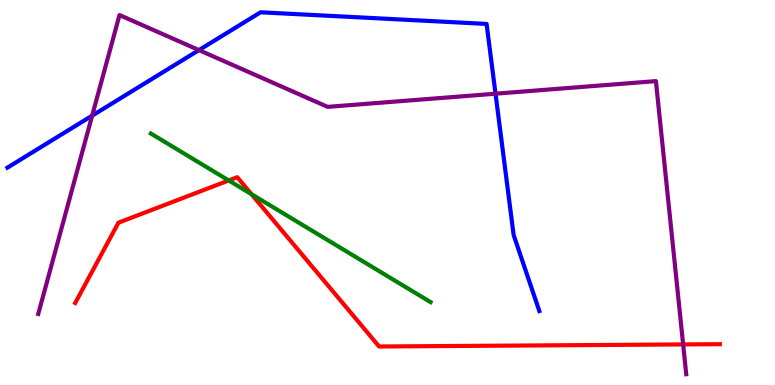[{'lines': ['blue', 'red'], 'intersections': []}, {'lines': ['green', 'red'], 'intersections': [{'x': 2.95, 'y': 5.31}, {'x': 3.24, 'y': 4.96}]}, {'lines': ['purple', 'red'], 'intersections': [{'x': 8.81, 'y': 1.05}]}, {'lines': ['blue', 'green'], 'intersections': []}, {'lines': ['blue', 'purple'], 'intersections': [{'x': 1.19, 'y': 7.0}, {'x': 2.57, 'y': 8.7}, {'x': 6.39, 'y': 7.57}]}, {'lines': ['green', 'purple'], 'intersections': []}]